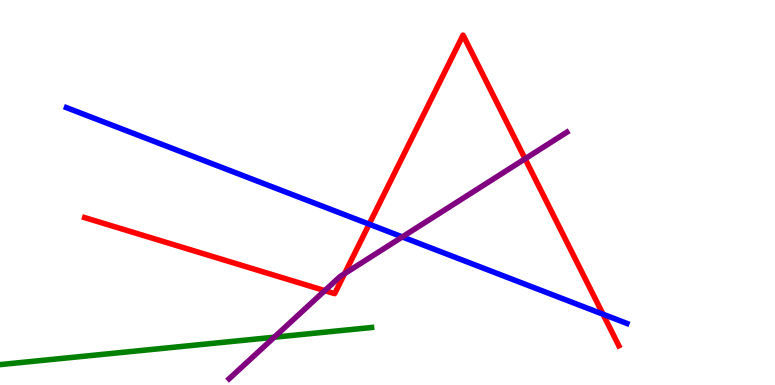[{'lines': ['blue', 'red'], 'intersections': [{'x': 4.76, 'y': 4.18}, {'x': 7.78, 'y': 1.84}]}, {'lines': ['green', 'red'], 'intersections': []}, {'lines': ['purple', 'red'], 'intersections': [{'x': 4.19, 'y': 2.45}, {'x': 4.45, 'y': 2.89}, {'x': 6.78, 'y': 5.88}]}, {'lines': ['blue', 'green'], 'intersections': []}, {'lines': ['blue', 'purple'], 'intersections': [{'x': 5.19, 'y': 3.85}]}, {'lines': ['green', 'purple'], 'intersections': [{'x': 3.54, 'y': 1.24}]}]